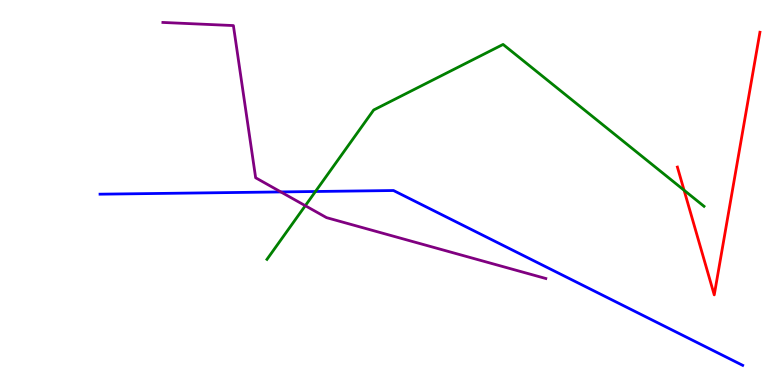[{'lines': ['blue', 'red'], 'intersections': []}, {'lines': ['green', 'red'], 'intersections': [{'x': 8.83, 'y': 5.06}]}, {'lines': ['purple', 'red'], 'intersections': []}, {'lines': ['blue', 'green'], 'intersections': [{'x': 4.07, 'y': 5.03}]}, {'lines': ['blue', 'purple'], 'intersections': [{'x': 3.62, 'y': 5.01}]}, {'lines': ['green', 'purple'], 'intersections': [{'x': 3.94, 'y': 4.66}]}]